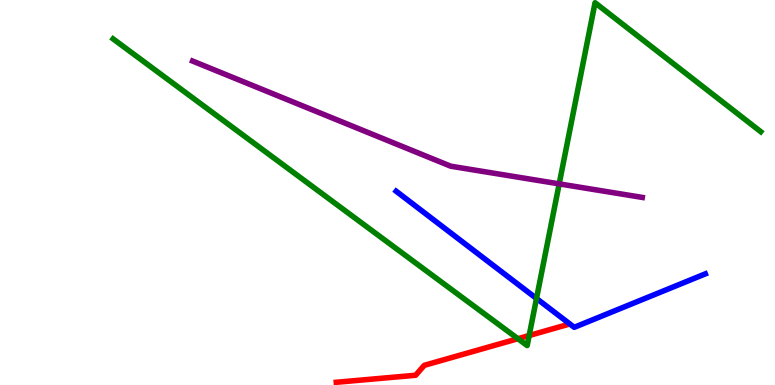[{'lines': ['blue', 'red'], 'intersections': []}, {'lines': ['green', 'red'], 'intersections': [{'x': 6.68, 'y': 1.2}, {'x': 6.83, 'y': 1.29}]}, {'lines': ['purple', 'red'], 'intersections': []}, {'lines': ['blue', 'green'], 'intersections': [{'x': 6.92, 'y': 2.25}]}, {'lines': ['blue', 'purple'], 'intersections': []}, {'lines': ['green', 'purple'], 'intersections': [{'x': 7.22, 'y': 5.22}]}]